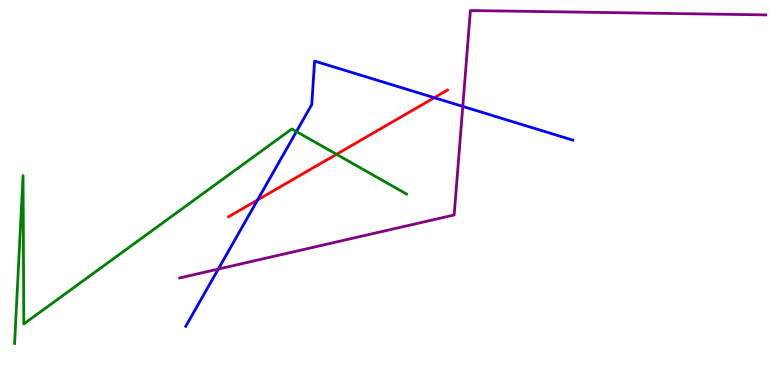[{'lines': ['blue', 'red'], 'intersections': [{'x': 3.32, 'y': 4.81}, {'x': 5.6, 'y': 7.46}]}, {'lines': ['green', 'red'], 'intersections': [{'x': 4.34, 'y': 5.99}]}, {'lines': ['purple', 'red'], 'intersections': []}, {'lines': ['blue', 'green'], 'intersections': [{'x': 3.82, 'y': 6.58}]}, {'lines': ['blue', 'purple'], 'intersections': [{'x': 2.82, 'y': 3.01}, {'x': 5.97, 'y': 7.24}]}, {'lines': ['green', 'purple'], 'intersections': []}]